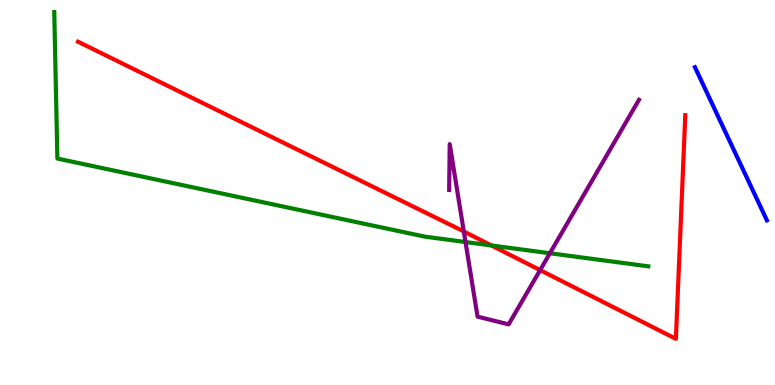[{'lines': ['blue', 'red'], 'intersections': []}, {'lines': ['green', 'red'], 'intersections': [{'x': 6.34, 'y': 3.62}]}, {'lines': ['purple', 'red'], 'intersections': [{'x': 5.98, 'y': 3.99}, {'x': 6.97, 'y': 2.98}]}, {'lines': ['blue', 'green'], 'intersections': []}, {'lines': ['blue', 'purple'], 'intersections': []}, {'lines': ['green', 'purple'], 'intersections': [{'x': 6.01, 'y': 3.71}, {'x': 7.1, 'y': 3.42}]}]